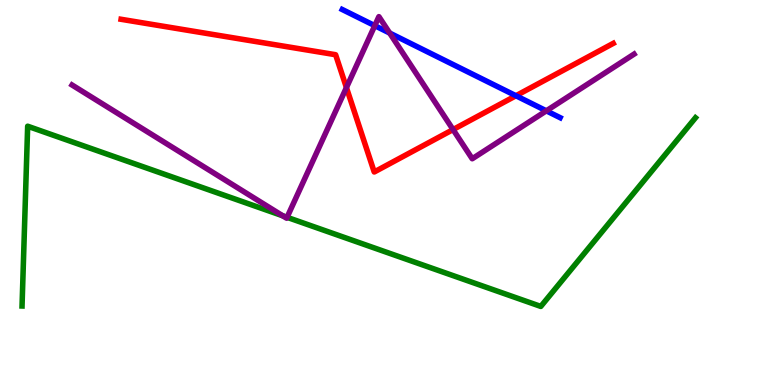[{'lines': ['blue', 'red'], 'intersections': [{'x': 6.66, 'y': 7.51}]}, {'lines': ['green', 'red'], 'intersections': []}, {'lines': ['purple', 'red'], 'intersections': [{'x': 4.47, 'y': 7.73}, {'x': 5.85, 'y': 6.63}]}, {'lines': ['blue', 'green'], 'intersections': []}, {'lines': ['blue', 'purple'], 'intersections': [{'x': 4.84, 'y': 9.33}, {'x': 5.03, 'y': 9.14}, {'x': 7.05, 'y': 7.12}]}, {'lines': ['green', 'purple'], 'intersections': [{'x': 3.65, 'y': 4.4}, {'x': 3.7, 'y': 4.36}]}]